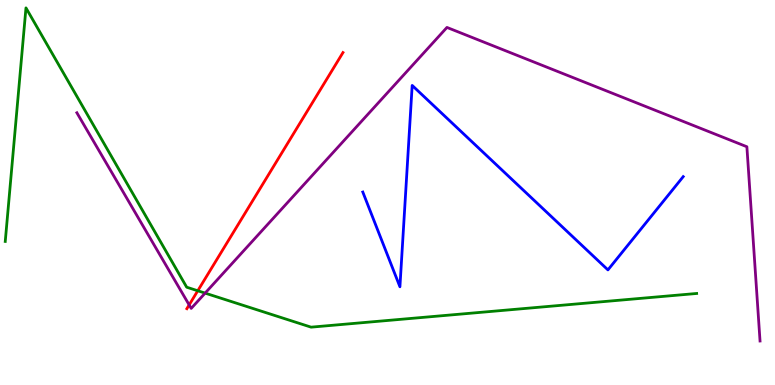[{'lines': ['blue', 'red'], 'intersections': []}, {'lines': ['green', 'red'], 'intersections': [{'x': 2.55, 'y': 2.45}]}, {'lines': ['purple', 'red'], 'intersections': [{'x': 2.44, 'y': 2.08}]}, {'lines': ['blue', 'green'], 'intersections': []}, {'lines': ['blue', 'purple'], 'intersections': []}, {'lines': ['green', 'purple'], 'intersections': [{'x': 2.65, 'y': 2.39}]}]